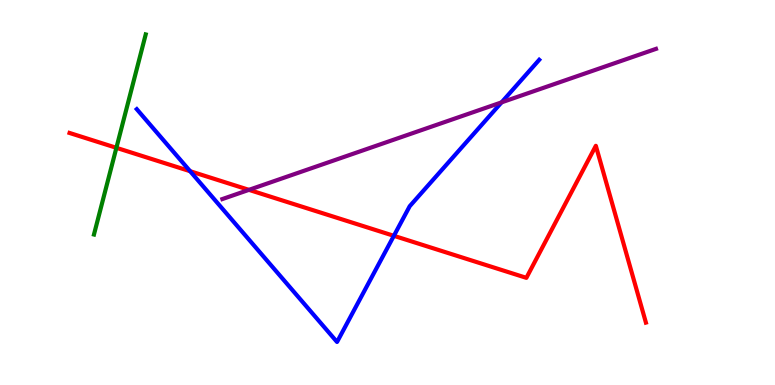[{'lines': ['blue', 'red'], 'intersections': [{'x': 2.45, 'y': 5.55}, {'x': 5.08, 'y': 3.87}]}, {'lines': ['green', 'red'], 'intersections': [{'x': 1.5, 'y': 6.16}]}, {'lines': ['purple', 'red'], 'intersections': [{'x': 3.21, 'y': 5.07}]}, {'lines': ['blue', 'green'], 'intersections': []}, {'lines': ['blue', 'purple'], 'intersections': [{'x': 6.47, 'y': 7.34}]}, {'lines': ['green', 'purple'], 'intersections': []}]